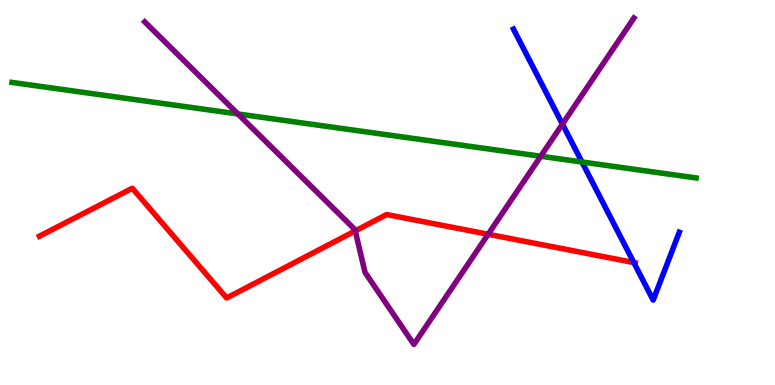[{'lines': ['blue', 'red'], 'intersections': [{'x': 8.18, 'y': 3.18}]}, {'lines': ['green', 'red'], 'intersections': []}, {'lines': ['purple', 'red'], 'intersections': [{'x': 4.58, 'y': 4.0}, {'x': 6.3, 'y': 3.92}]}, {'lines': ['blue', 'green'], 'intersections': [{'x': 7.51, 'y': 5.79}]}, {'lines': ['blue', 'purple'], 'intersections': [{'x': 7.26, 'y': 6.78}]}, {'lines': ['green', 'purple'], 'intersections': [{'x': 3.07, 'y': 7.04}, {'x': 6.98, 'y': 5.94}]}]